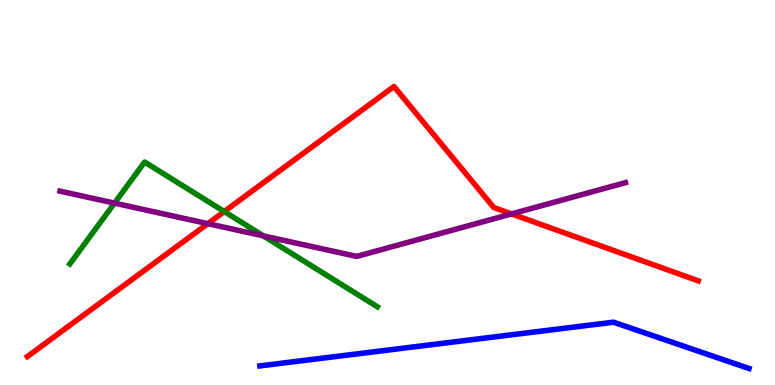[{'lines': ['blue', 'red'], 'intersections': []}, {'lines': ['green', 'red'], 'intersections': [{'x': 2.89, 'y': 4.51}]}, {'lines': ['purple', 'red'], 'intersections': [{'x': 2.68, 'y': 4.19}, {'x': 6.6, 'y': 4.44}]}, {'lines': ['blue', 'green'], 'intersections': []}, {'lines': ['blue', 'purple'], 'intersections': []}, {'lines': ['green', 'purple'], 'intersections': [{'x': 1.48, 'y': 4.72}, {'x': 3.4, 'y': 3.87}]}]